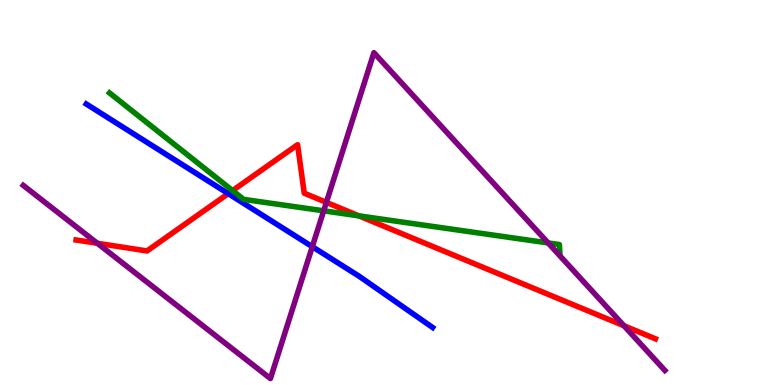[{'lines': ['blue', 'red'], 'intersections': [{'x': 2.95, 'y': 4.97}]}, {'lines': ['green', 'red'], 'intersections': [{'x': 3.0, 'y': 5.05}, {'x': 4.63, 'y': 4.39}]}, {'lines': ['purple', 'red'], 'intersections': [{'x': 1.26, 'y': 3.68}, {'x': 4.21, 'y': 4.74}, {'x': 8.05, 'y': 1.54}]}, {'lines': ['blue', 'green'], 'intersections': []}, {'lines': ['blue', 'purple'], 'intersections': [{'x': 4.03, 'y': 3.59}]}, {'lines': ['green', 'purple'], 'intersections': [{'x': 4.18, 'y': 4.52}, {'x': 7.07, 'y': 3.69}]}]